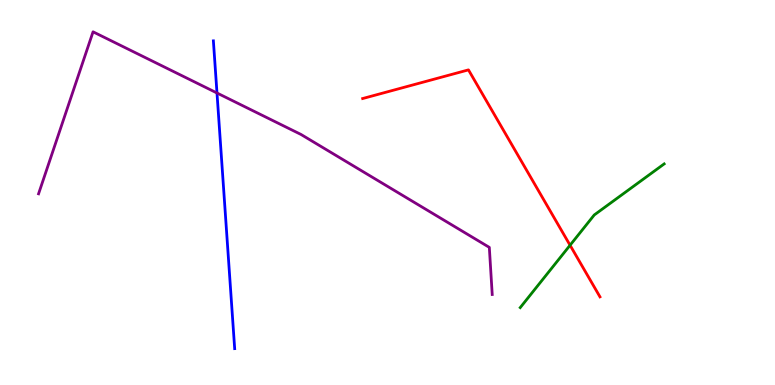[{'lines': ['blue', 'red'], 'intersections': []}, {'lines': ['green', 'red'], 'intersections': [{'x': 7.36, 'y': 3.63}]}, {'lines': ['purple', 'red'], 'intersections': []}, {'lines': ['blue', 'green'], 'intersections': []}, {'lines': ['blue', 'purple'], 'intersections': [{'x': 2.8, 'y': 7.58}]}, {'lines': ['green', 'purple'], 'intersections': []}]